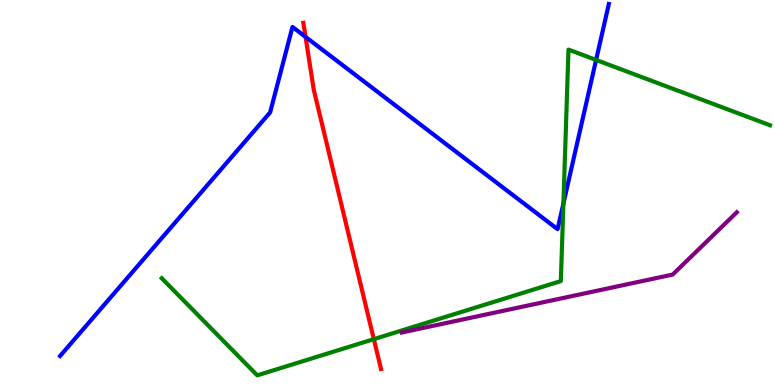[{'lines': ['blue', 'red'], 'intersections': [{'x': 3.94, 'y': 9.04}]}, {'lines': ['green', 'red'], 'intersections': [{'x': 4.82, 'y': 1.19}]}, {'lines': ['purple', 'red'], 'intersections': []}, {'lines': ['blue', 'green'], 'intersections': [{'x': 7.27, 'y': 4.71}, {'x': 7.69, 'y': 8.44}]}, {'lines': ['blue', 'purple'], 'intersections': []}, {'lines': ['green', 'purple'], 'intersections': []}]